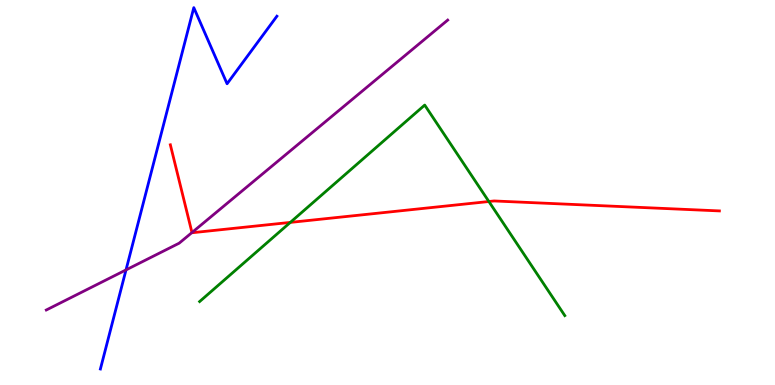[{'lines': ['blue', 'red'], 'intersections': []}, {'lines': ['green', 'red'], 'intersections': [{'x': 3.75, 'y': 4.22}, {'x': 6.31, 'y': 4.77}]}, {'lines': ['purple', 'red'], 'intersections': [{'x': 2.48, 'y': 3.96}]}, {'lines': ['blue', 'green'], 'intersections': []}, {'lines': ['blue', 'purple'], 'intersections': [{'x': 1.63, 'y': 2.99}]}, {'lines': ['green', 'purple'], 'intersections': []}]